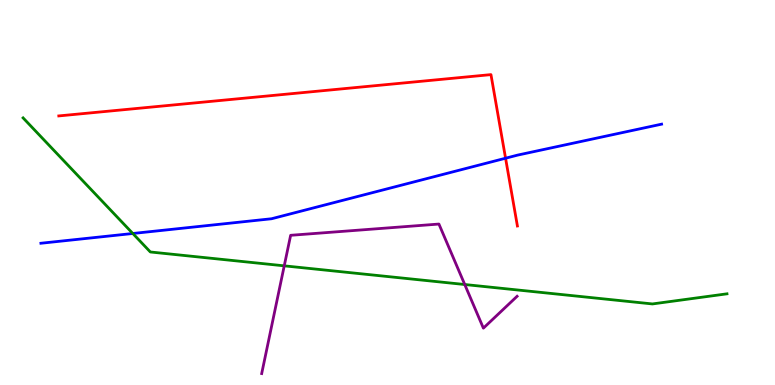[{'lines': ['blue', 'red'], 'intersections': [{'x': 6.52, 'y': 5.89}]}, {'lines': ['green', 'red'], 'intersections': []}, {'lines': ['purple', 'red'], 'intersections': []}, {'lines': ['blue', 'green'], 'intersections': [{'x': 1.71, 'y': 3.94}]}, {'lines': ['blue', 'purple'], 'intersections': []}, {'lines': ['green', 'purple'], 'intersections': [{'x': 3.67, 'y': 3.1}, {'x': 6.0, 'y': 2.61}]}]